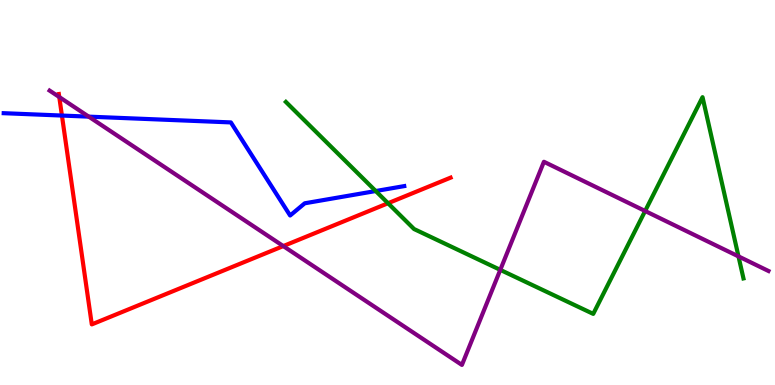[{'lines': ['blue', 'red'], 'intersections': [{'x': 0.799, 'y': 7.0}]}, {'lines': ['green', 'red'], 'intersections': [{'x': 5.01, 'y': 4.72}]}, {'lines': ['purple', 'red'], 'intersections': [{'x': 0.765, 'y': 7.48}, {'x': 3.66, 'y': 3.61}]}, {'lines': ['blue', 'green'], 'intersections': [{'x': 4.85, 'y': 5.04}]}, {'lines': ['blue', 'purple'], 'intersections': [{'x': 1.15, 'y': 6.97}]}, {'lines': ['green', 'purple'], 'intersections': [{'x': 6.46, 'y': 2.99}, {'x': 8.32, 'y': 4.52}, {'x': 9.53, 'y': 3.34}]}]